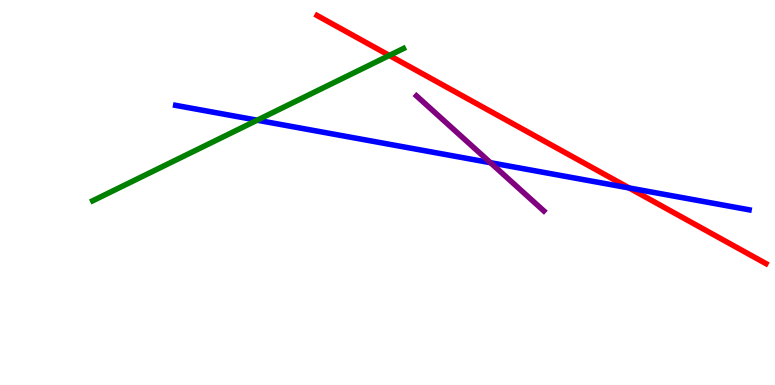[{'lines': ['blue', 'red'], 'intersections': [{'x': 8.12, 'y': 5.12}]}, {'lines': ['green', 'red'], 'intersections': [{'x': 5.02, 'y': 8.56}]}, {'lines': ['purple', 'red'], 'intersections': []}, {'lines': ['blue', 'green'], 'intersections': [{'x': 3.32, 'y': 6.88}]}, {'lines': ['blue', 'purple'], 'intersections': [{'x': 6.33, 'y': 5.77}]}, {'lines': ['green', 'purple'], 'intersections': []}]